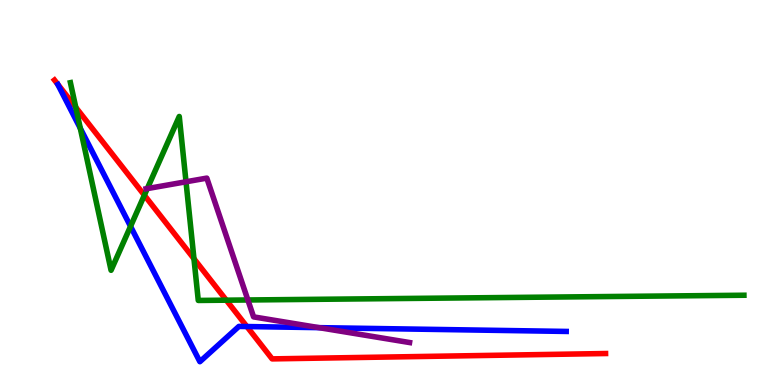[{'lines': ['blue', 'red'], 'intersections': [{'x': 3.19, 'y': 1.52}]}, {'lines': ['green', 'red'], 'intersections': [{'x': 0.978, 'y': 7.21}, {'x': 1.86, 'y': 4.93}, {'x': 2.5, 'y': 3.28}, {'x': 2.92, 'y': 2.2}]}, {'lines': ['purple', 'red'], 'intersections': []}, {'lines': ['blue', 'green'], 'intersections': [{'x': 1.04, 'y': 6.67}, {'x': 1.68, 'y': 4.12}]}, {'lines': ['blue', 'purple'], 'intersections': [{'x': 4.12, 'y': 1.49}]}, {'lines': ['green', 'purple'], 'intersections': [{'x': 1.9, 'y': 5.1}, {'x': 2.4, 'y': 5.28}, {'x': 3.2, 'y': 2.21}]}]